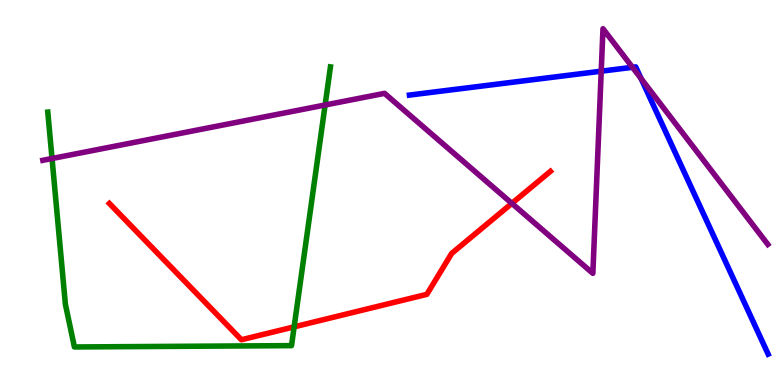[{'lines': ['blue', 'red'], 'intersections': []}, {'lines': ['green', 'red'], 'intersections': [{'x': 3.8, 'y': 1.51}]}, {'lines': ['purple', 'red'], 'intersections': [{'x': 6.6, 'y': 4.72}]}, {'lines': ['blue', 'green'], 'intersections': []}, {'lines': ['blue', 'purple'], 'intersections': [{'x': 7.76, 'y': 8.15}, {'x': 8.16, 'y': 8.25}, {'x': 8.27, 'y': 7.96}]}, {'lines': ['green', 'purple'], 'intersections': [{'x': 0.671, 'y': 5.88}, {'x': 4.2, 'y': 7.27}]}]